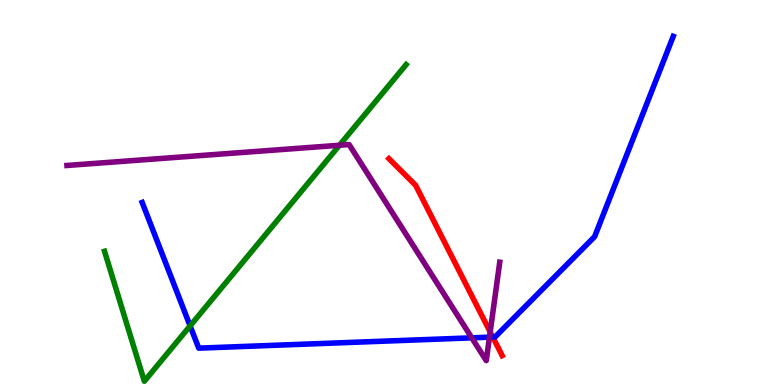[{'lines': ['blue', 'red'], 'intersections': [{'x': 6.36, 'y': 1.25}]}, {'lines': ['green', 'red'], 'intersections': []}, {'lines': ['purple', 'red'], 'intersections': [{'x': 6.32, 'y': 1.38}]}, {'lines': ['blue', 'green'], 'intersections': [{'x': 2.45, 'y': 1.54}]}, {'lines': ['blue', 'purple'], 'intersections': [{'x': 6.09, 'y': 1.23}, {'x': 6.32, 'y': 1.24}]}, {'lines': ['green', 'purple'], 'intersections': [{'x': 4.38, 'y': 6.23}]}]